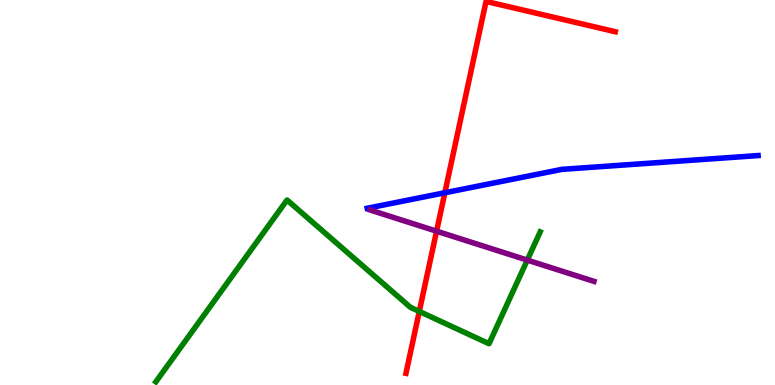[{'lines': ['blue', 'red'], 'intersections': [{'x': 5.74, 'y': 4.99}]}, {'lines': ['green', 'red'], 'intersections': [{'x': 5.41, 'y': 1.91}]}, {'lines': ['purple', 'red'], 'intersections': [{'x': 5.63, 'y': 4.0}]}, {'lines': ['blue', 'green'], 'intersections': []}, {'lines': ['blue', 'purple'], 'intersections': []}, {'lines': ['green', 'purple'], 'intersections': [{'x': 6.8, 'y': 3.24}]}]